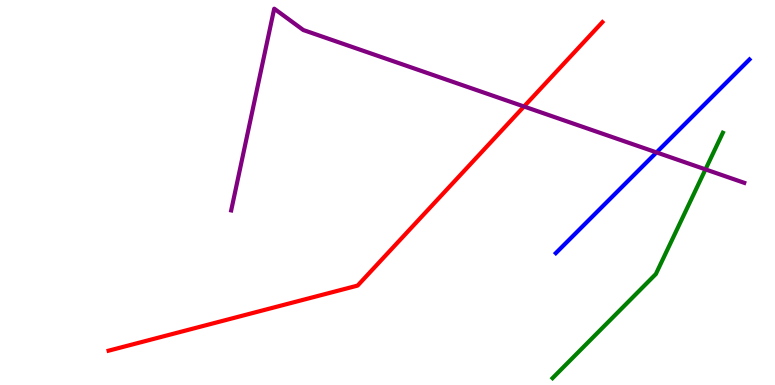[{'lines': ['blue', 'red'], 'intersections': []}, {'lines': ['green', 'red'], 'intersections': []}, {'lines': ['purple', 'red'], 'intersections': [{'x': 6.76, 'y': 7.23}]}, {'lines': ['blue', 'green'], 'intersections': []}, {'lines': ['blue', 'purple'], 'intersections': [{'x': 8.47, 'y': 6.04}]}, {'lines': ['green', 'purple'], 'intersections': [{'x': 9.1, 'y': 5.6}]}]